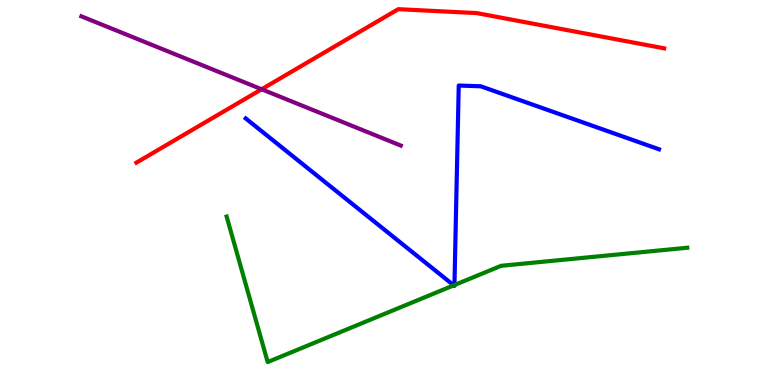[{'lines': ['blue', 'red'], 'intersections': []}, {'lines': ['green', 'red'], 'intersections': []}, {'lines': ['purple', 'red'], 'intersections': [{'x': 3.38, 'y': 7.68}]}, {'lines': ['blue', 'green'], 'intersections': [{'x': 5.86, 'y': 2.59}, {'x': 5.86, 'y': 2.6}]}, {'lines': ['blue', 'purple'], 'intersections': []}, {'lines': ['green', 'purple'], 'intersections': []}]